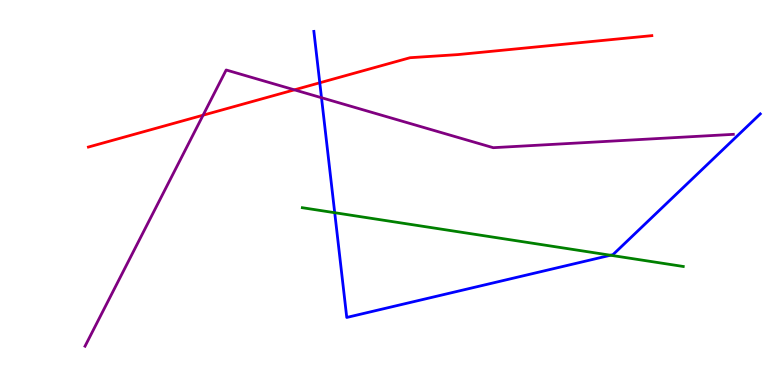[{'lines': ['blue', 'red'], 'intersections': [{'x': 4.13, 'y': 7.85}]}, {'lines': ['green', 'red'], 'intersections': []}, {'lines': ['purple', 'red'], 'intersections': [{'x': 2.62, 'y': 7.01}, {'x': 3.8, 'y': 7.67}]}, {'lines': ['blue', 'green'], 'intersections': [{'x': 4.32, 'y': 4.48}, {'x': 7.88, 'y': 3.37}]}, {'lines': ['blue', 'purple'], 'intersections': [{'x': 4.15, 'y': 7.46}]}, {'lines': ['green', 'purple'], 'intersections': []}]